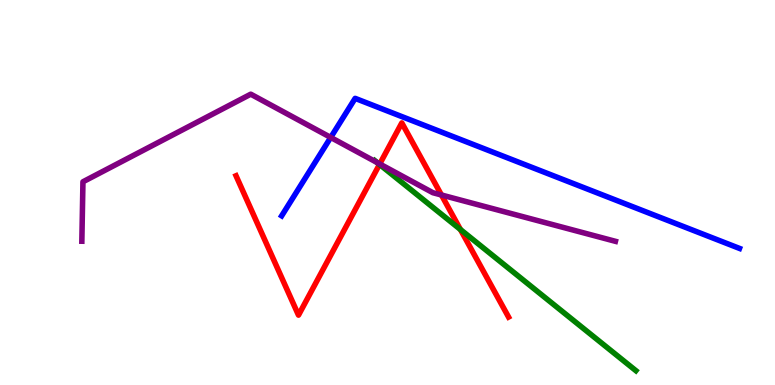[{'lines': ['blue', 'red'], 'intersections': []}, {'lines': ['green', 'red'], 'intersections': [{'x': 4.9, 'y': 5.73}, {'x': 5.94, 'y': 4.04}]}, {'lines': ['purple', 'red'], 'intersections': [{'x': 4.9, 'y': 5.74}, {'x': 5.7, 'y': 4.94}]}, {'lines': ['blue', 'green'], 'intersections': []}, {'lines': ['blue', 'purple'], 'intersections': [{'x': 4.27, 'y': 6.43}]}, {'lines': ['green', 'purple'], 'intersections': [{'x': 4.87, 'y': 5.78}]}]